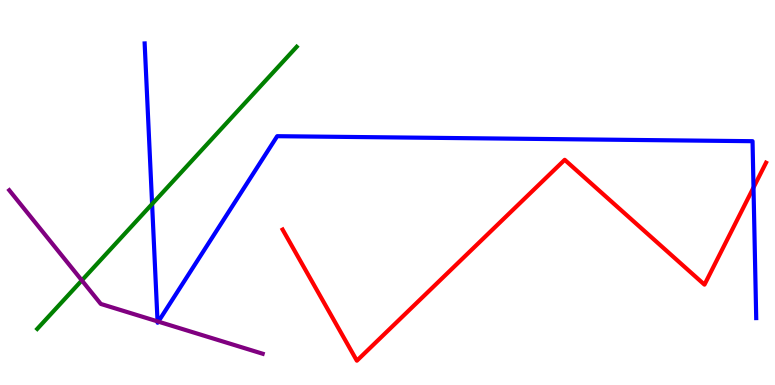[{'lines': ['blue', 'red'], 'intersections': [{'x': 9.72, 'y': 5.13}]}, {'lines': ['green', 'red'], 'intersections': []}, {'lines': ['purple', 'red'], 'intersections': []}, {'lines': ['blue', 'green'], 'intersections': [{'x': 1.96, 'y': 4.7}]}, {'lines': ['blue', 'purple'], 'intersections': [{'x': 2.03, 'y': 1.65}, {'x': 2.04, 'y': 1.65}]}, {'lines': ['green', 'purple'], 'intersections': [{'x': 1.06, 'y': 2.72}]}]